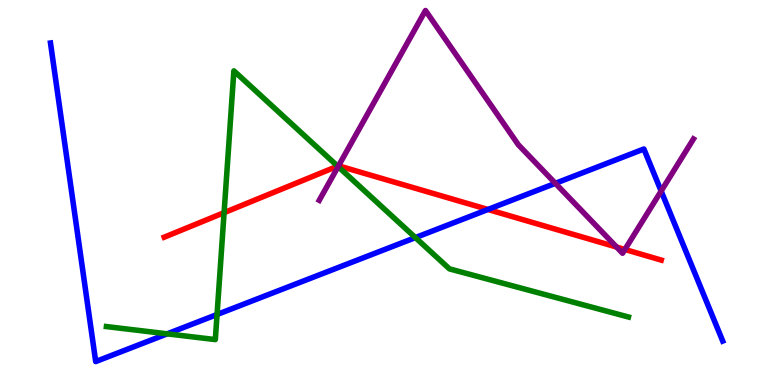[{'lines': ['blue', 'red'], 'intersections': [{'x': 6.3, 'y': 4.56}]}, {'lines': ['green', 'red'], 'intersections': [{'x': 2.89, 'y': 4.48}, {'x': 4.36, 'y': 5.68}]}, {'lines': ['purple', 'red'], 'intersections': [{'x': 4.37, 'y': 5.69}, {'x': 7.96, 'y': 3.58}, {'x': 8.06, 'y': 3.52}]}, {'lines': ['blue', 'green'], 'intersections': [{'x': 2.16, 'y': 1.33}, {'x': 2.8, 'y': 1.83}, {'x': 5.36, 'y': 3.83}]}, {'lines': ['blue', 'purple'], 'intersections': [{'x': 7.17, 'y': 5.24}, {'x': 8.53, 'y': 5.04}]}, {'lines': ['green', 'purple'], 'intersections': [{'x': 4.36, 'y': 5.67}]}]